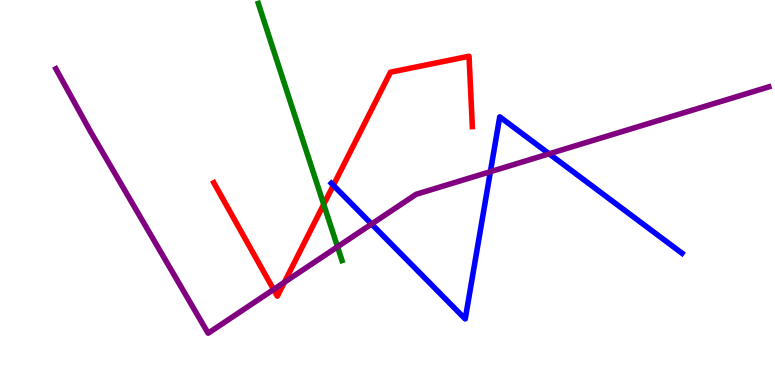[{'lines': ['blue', 'red'], 'intersections': [{'x': 4.3, 'y': 5.19}]}, {'lines': ['green', 'red'], 'intersections': [{'x': 4.18, 'y': 4.69}]}, {'lines': ['purple', 'red'], 'intersections': [{'x': 3.53, 'y': 2.48}, {'x': 3.67, 'y': 2.67}]}, {'lines': ['blue', 'green'], 'intersections': []}, {'lines': ['blue', 'purple'], 'intersections': [{'x': 4.79, 'y': 4.18}, {'x': 6.33, 'y': 5.54}, {'x': 7.09, 'y': 6.01}]}, {'lines': ['green', 'purple'], 'intersections': [{'x': 4.36, 'y': 3.59}]}]